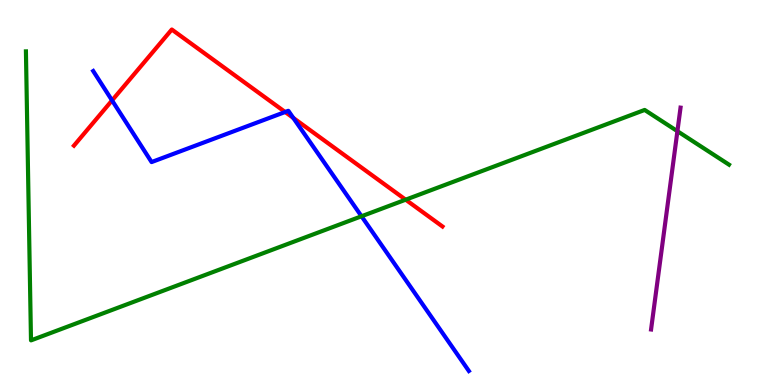[{'lines': ['blue', 'red'], 'intersections': [{'x': 1.45, 'y': 7.39}, {'x': 3.68, 'y': 7.09}, {'x': 3.78, 'y': 6.94}]}, {'lines': ['green', 'red'], 'intersections': [{'x': 5.23, 'y': 4.81}]}, {'lines': ['purple', 'red'], 'intersections': []}, {'lines': ['blue', 'green'], 'intersections': [{'x': 4.66, 'y': 4.38}]}, {'lines': ['blue', 'purple'], 'intersections': []}, {'lines': ['green', 'purple'], 'intersections': [{'x': 8.74, 'y': 6.59}]}]